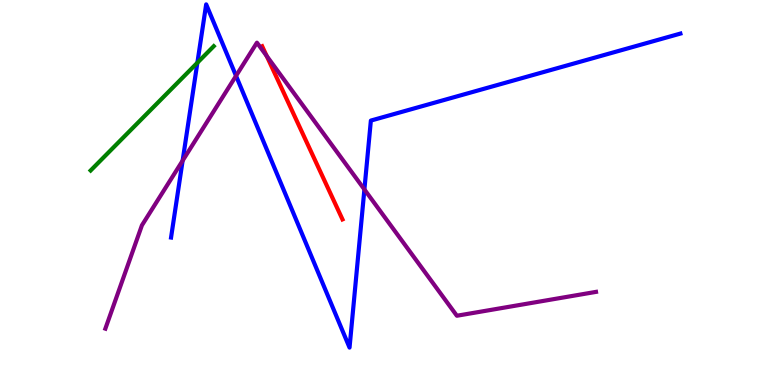[{'lines': ['blue', 'red'], 'intersections': []}, {'lines': ['green', 'red'], 'intersections': []}, {'lines': ['purple', 'red'], 'intersections': [{'x': 3.44, 'y': 8.55}]}, {'lines': ['blue', 'green'], 'intersections': [{'x': 2.55, 'y': 8.37}]}, {'lines': ['blue', 'purple'], 'intersections': [{'x': 2.36, 'y': 5.83}, {'x': 3.05, 'y': 8.03}, {'x': 4.7, 'y': 5.08}]}, {'lines': ['green', 'purple'], 'intersections': []}]